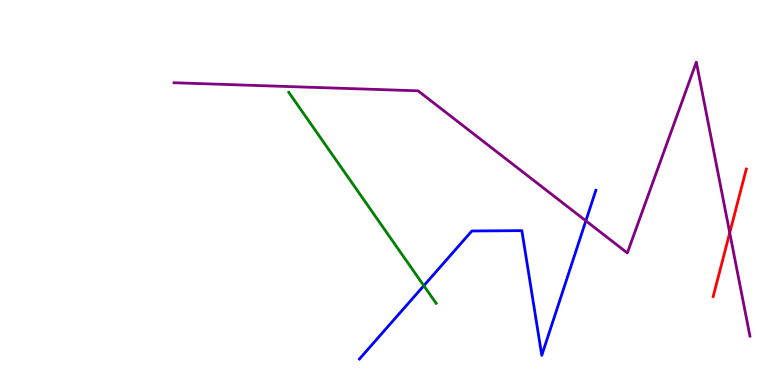[{'lines': ['blue', 'red'], 'intersections': []}, {'lines': ['green', 'red'], 'intersections': []}, {'lines': ['purple', 'red'], 'intersections': [{'x': 9.42, 'y': 3.95}]}, {'lines': ['blue', 'green'], 'intersections': [{'x': 5.47, 'y': 2.58}]}, {'lines': ['blue', 'purple'], 'intersections': [{'x': 7.56, 'y': 4.26}]}, {'lines': ['green', 'purple'], 'intersections': []}]